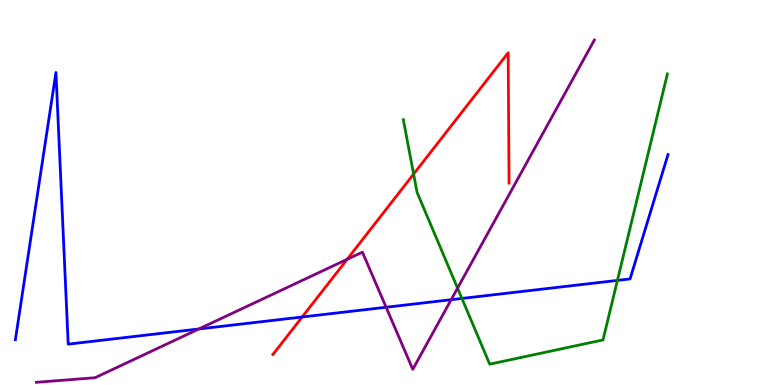[{'lines': ['blue', 'red'], 'intersections': [{'x': 3.9, 'y': 1.77}]}, {'lines': ['green', 'red'], 'intersections': [{'x': 5.34, 'y': 5.48}]}, {'lines': ['purple', 'red'], 'intersections': [{'x': 4.48, 'y': 3.26}]}, {'lines': ['blue', 'green'], 'intersections': [{'x': 5.96, 'y': 2.25}, {'x': 7.97, 'y': 2.72}]}, {'lines': ['blue', 'purple'], 'intersections': [{'x': 2.57, 'y': 1.45}, {'x': 4.98, 'y': 2.02}, {'x': 5.82, 'y': 2.22}]}, {'lines': ['green', 'purple'], 'intersections': [{'x': 5.9, 'y': 2.52}]}]